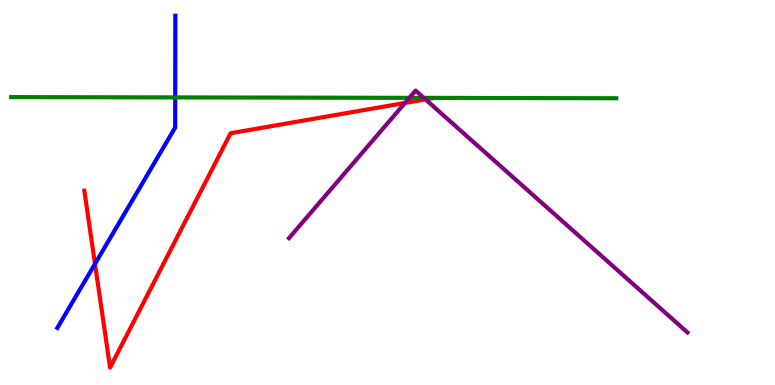[{'lines': ['blue', 'red'], 'intersections': [{'x': 1.23, 'y': 3.15}]}, {'lines': ['green', 'red'], 'intersections': []}, {'lines': ['purple', 'red'], 'intersections': [{'x': 5.23, 'y': 7.33}, {'x': 5.49, 'y': 7.42}]}, {'lines': ['blue', 'green'], 'intersections': [{'x': 2.26, 'y': 7.47}]}, {'lines': ['blue', 'purple'], 'intersections': []}, {'lines': ['green', 'purple'], 'intersections': [{'x': 5.28, 'y': 7.46}, {'x': 5.47, 'y': 7.46}]}]